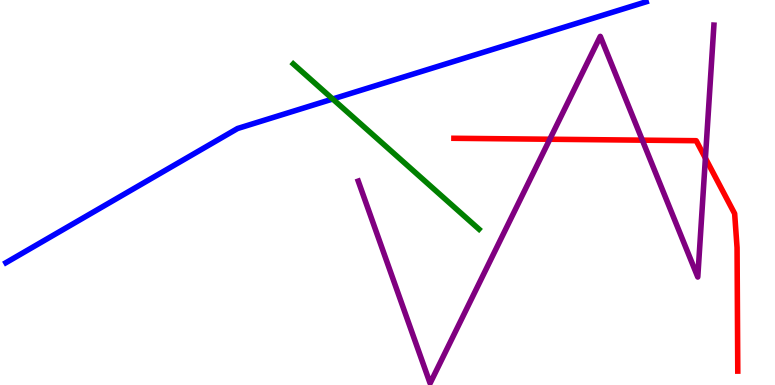[{'lines': ['blue', 'red'], 'intersections': []}, {'lines': ['green', 'red'], 'intersections': []}, {'lines': ['purple', 'red'], 'intersections': [{'x': 7.09, 'y': 6.38}, {'x': 8.29, 'y': 6.36}, {'x': 9.1, 'y': 5.89}]}, {'lines': ['blue', 'green'], 'intersections': [{'x': 4.29, 'y': 7.43}]}, {'lines': ['blue', 'purple'], 'intersections': []}, {'lines': ['green', 'purple'], 'intersections': []}]